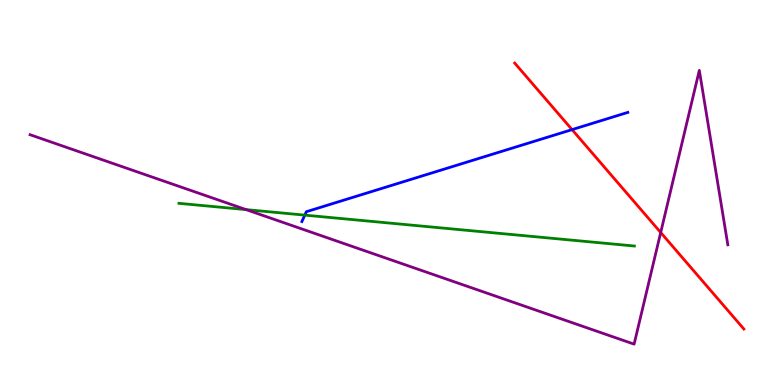[{'lines': ['blue', 'red'], 'intersections': [{'x': 7.38, 'y': 6.63}]}, {'lines': ['green', 'red'], 'intersections': []}, {'lines': ['purple', 'red'], 'intersections': [{'x': 8.53, 'y': 3.96}]}, {'lines': ['blue', 'green'], 'intersections': [{'x': 3.93, 'y': 4.41}]}, {'lines': ['blue', 'purple'], 'intersections': []}, {'lines': ['green', 'purple'], 'intersections': [{'x': 3.18, 'y': 4.56}]}]